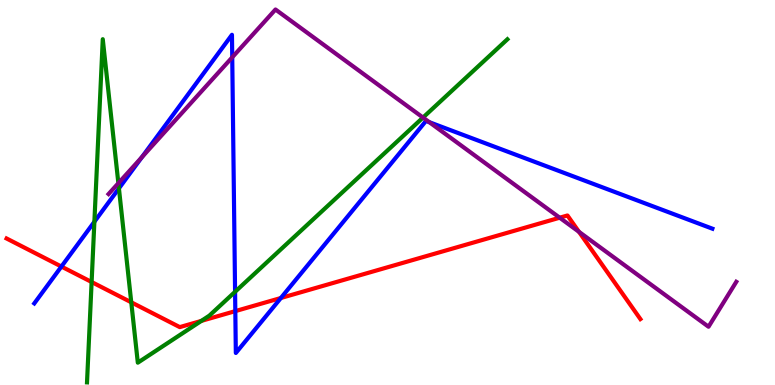[{'lines': ['blue', 'red'], 'intersections': [{'x': 0.792, 'y': 3.08}, {'x': 3.04, 'y': 1.92}, {'x': 3.62, 'y': 2.26}]}, {'lines': ['green', 'red'], 'intersections': [{'x': 1.18, 'y': 2.68}, {'x': 1.69, 'y': 2.15}, {'x': 2.6, 'y': 1.66}]}, {'lines': ['purple', 'red'], 'intersections': [{'x': 7.22, 'y': 4.35}, {'x': 7.47, 'y': 3.98}]}, {'lines': ['blue', 'green'], 'intersections': [{'x': 1.22, 'y': 4.24}, {'x': 1.53, 'y': 5.11}, {'x': 3.03, 'y': 2.42}]}, {'lines': ['blue', 'purple'], 'intersections': [{'x': 1.83, 'y': 5.92}, {'x': 3.0, 'y': 8.51}, {'x': 5.54, 'y': 6.83}]}, {'lines': ['green', 'purple'], 'intersections': [{'x': 1.53, 'y': 5.24}, {'x': 5.46, 'y': 6.95}]}]